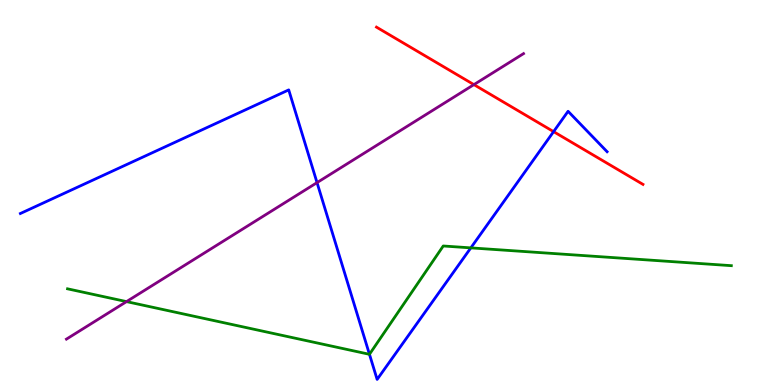[{'lines': ['blue', 'red'], 'intersections': [{'x': 7.14, 'y': 6.58}]}, {'lines': ['green', 'red'], 'intersections': []}, {'lines': ['purple', 'red'], 'intersections': [{'x': 6.11, 'y': 7.8}]}, {'lines': ['blue', 'green'], 'intersections': [{'x': 4.77, 'y': 0.798}, {'x': 6.08, 'y': 3.56}]}, {'lines': ['blue', 'purple'], 'intersections': [{'x': 4.09, 'y': 5.26}]}, {'lines': ['green', 'purple'], 'intersections': [{'x': 1.63, 'y': 2.17}]}]